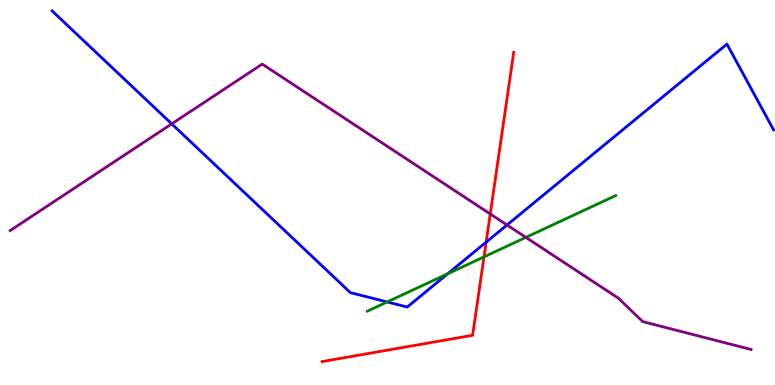[{'lines': ['blue', 'red'], 'intersections': [{'x': 6.27, 'y': 3.71}]}, {'lines': ['green', 'red'], 'intersections': [{'x': 6.25, 'y': 3.33}]}, {'lines': ['purple', 'red'], 'intersections': [{'x': 6.33, 'y': 4.44}]}, {'lines': ['blue', 'green'], 'intersections': [{'x': 5.0, 'y': 2.16}, {'x': 5.78, 'y': 2.89}]}, {'lines': ['blue', 'purple'], 'intersections': [{'x': 2.22, 'y': 6.78}, {'x': 6.54, 'y': 4.16}]}, {'lines': ['green', 'purple'], 'intersections': [{'x': 6.79, 'y': 3.83}]}]